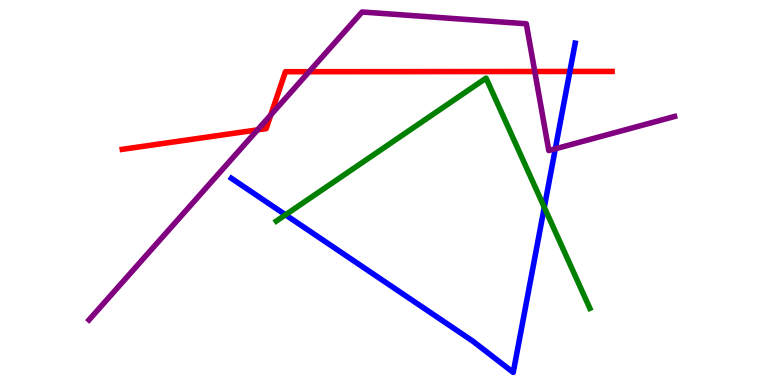[{'lines': ['blue', 'red'], 'intersections': [{'x': 7.35, 'y': 8.14}]}, {'lines': ['green', 'red'], 'intersections': []}, {'lines': ['purple', 'red'], 'intersections': [{'x': 3.32, 'y': 6.63}, {'x': 3.49, 'y': 7.02}, {'x': 3.99, 'y': 8.14}, {'x': 6.9, 'y': 8.14}]}, {'lines': ['blue', 'green'], 'intersections': [{'x': 3.68, 'y': 4.42}, {'x': 7.02, 'y': 4.62}]}, {'lines': ['blue', 'purple'], 'intersections': [{'x': 7.17, 'y': 6.14}]}, {'lines': ['green', 'purple'], 'intersections': []}]